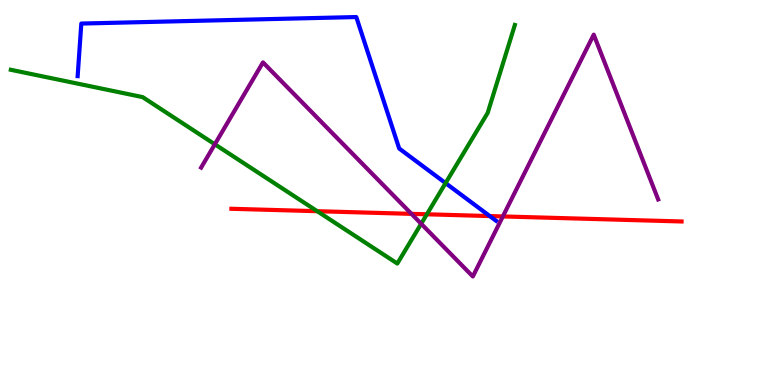[{'lines': ['blue', 'red'], 'intersections': [{'x': 6.32, 'y': 4.39}]}, {'lines': ['green', 'red'], 'intersections': [{'x': 4.09, 'y': 4.51}, {'x': 5.51, 'y': 4.43}]}, {'lines': ['purple', 'red'], 'intersections': [{'x': 5.31, 'y': 4.45}, {'x': 6.49, 'y': 4.38}]}, {'lines': ['blue', 'green'], 'intersections': [{'x': 5.75, 'y': 5.24}]}, {'lines': ['blue', 'purple'], 'intersections': []}, {'lines': ['green', 'purple'], 'intersections': [{'x': 2.77, 'y': 6.25}, {'x': 5.43, 'y': 4.19}]}]